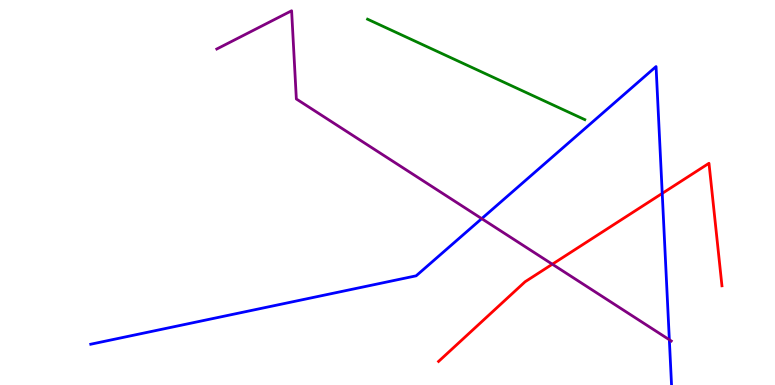[{'lines': ['blue', 'red'], 'intersections': [{'x': 8.54, 'y': 4.98}]}, {'lines': ['green', 'red'], 'intersections': []}, {'lines': ['purple', 'red'], 'intersections': [{'x': 7.13, 'y': 3.14}]}, {'lines': ['blue', 'green'], 'intersections': []}, {'lines': ['blue', 'purple'], 'intersections': [{'x': 6.22, 'y': 4.32}, {'x': 8.64, 'y': 1.18}]}, {'lines': ['green', 'purple'], 'intersections': []}]